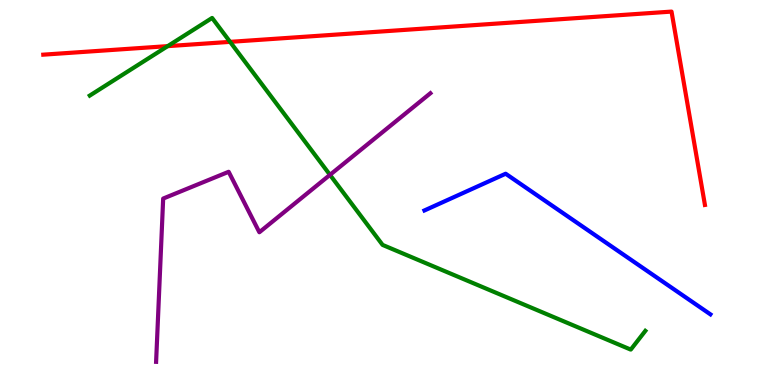[{'lines': ['blue', 'red'], 'intersections': []}, {'lines': ['green', 'red'], 'intersections': [{'x': 2.16, 'y': 8.8}, {'x': 2.97, 'y': 8.91}]}, {'lines': ['purple', 'red'], 'intersections': []}, {'lines': ['blue', 'green'], 'intersections': []}, {'lines': ['blue', 'purple'], 'intersections': []}, {'lines': ['green', 'purple'], 'intersections': [{'x': 4.26, 'y': 5.46}]}]